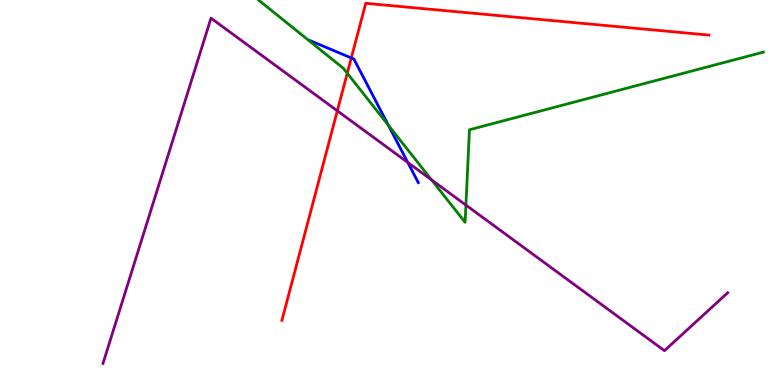[{'lines': ['blue', 'red'], 'intersections': [{'x': 4.53, 'y': 8.5}]}, {'lines': ['green', 'red'], 'intersections': [{'x': 4.48, 'y': 8.1}]}, {'lines': ['purple', 'red'], 'intersections': [{'x': 4.35, 'y': 7.12}]}, {'lines': ['blue', 'green'], 'intersections': [{'x': 5.01, 'y': 6.75}]}, {'lines': ['blue', 'purple'], 'intersections': [{'x': 5.26, 'y': 5.78}]}, {'lines': ['green', 'purple'], 'intersections': [{'x': 5.57, 'y': 5.33}, {'x': 6.01, 'y': 4.67}]}]